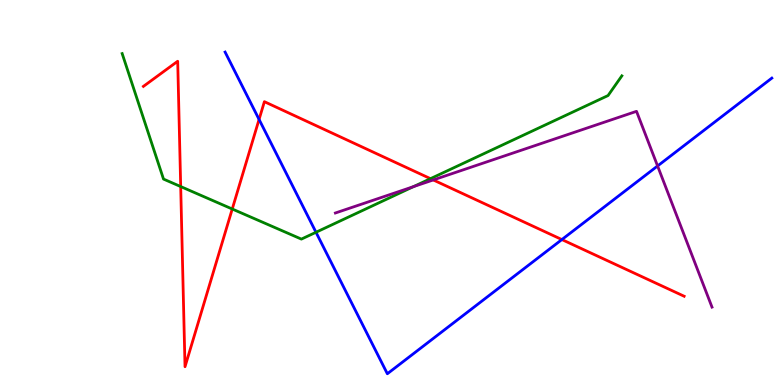[{'lines': ['blue', 'red'], 'intersections': [{'x': 3.34, 'y': 6.9}, {'x': 7.25, 'y': 3.78}]}, {'lines': ['green', 'red'], 'intersections': [{'x': 2.33, 'y': 5.15}, {'x': 3.0, 'y': 4.57}, {'x': 5.55, 'y': 5.36}]}, {'lines': ['purple', 'red'], 'intersections': [{'x': 5.59, 'y': 5.33}]}, {'lines': ['blue', 'green'], 'intersections': [{'x': 4.08, 'y': 3.97}]}, {'lines': ['blue', 'purple'], 'intersections': [{'x': 8.48, 'y': 5.69}]}, {'lines': ['green', 'purple'], 'intersections': [{'x': 5.33, 'y': 5.15}]}]